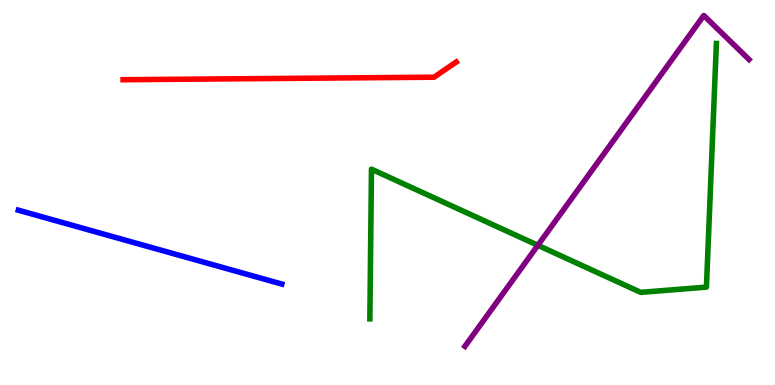[{'lines': ['blue', 'red'], 'intersections': []}, {'lines': ['green', 'red'], 'intersections': []}, {'lines': ['purple', 'red'], 'intersections': []}, {'lines': ['blue', 'green'], 'intersections': []}, {'lines': ['blue', 'purple'], 'intersections': []}, {'lines': ['green', 'purple'], 'intersections': [{'x': 6.94, 'y': 3.63}]}]